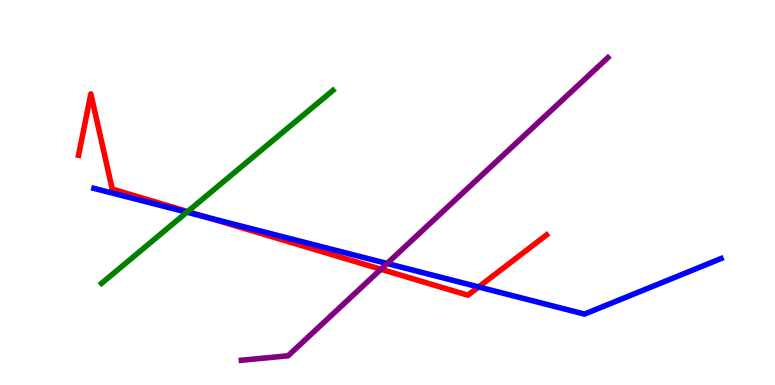[{'lines': ['blue', 'red'], 'intersections': [{'x': 2.67, 'y': 4.36}, {'x': 6.18, 'y': 2.55}]}, {'lines': ['green', 'red'], 'intersections': [{'x': 2.42, 'y': 4.5}]}, {'lines': ['purple', 'red'], 'intersections': [{'x': 4.91, 'y': 3.01}]}, {'lines': ['blue', 'green'], 'intersections': [{'x': 2.41, 'y': 4.49}]}, {'lines': ['blue', 'purple'], 'intersections': [{'x': 4.99, 'y': 3.16}]}, {'lines': ['green', 'purple'], 'intersections': []}]